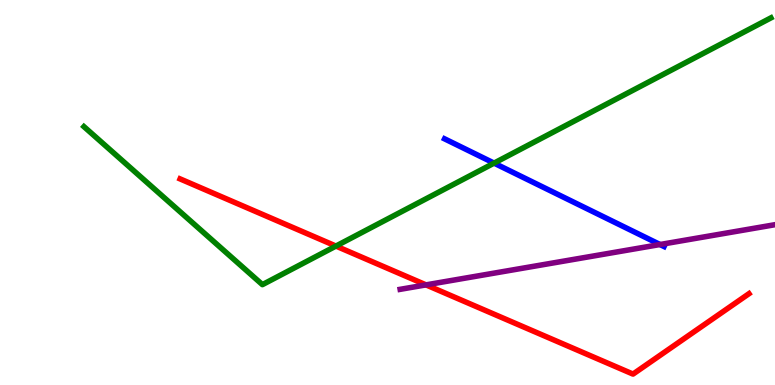[{'lines': ['blue', 'red'], 'intersections': []}, {'lines': ['green', 'red'], 'intersections': [{'x': 4.33, 'y': 3.61}]}, {'lines': ['purple', 'red'], 'intersections': [{'x': 5.5, 'y': 2.6}]}, {'lines': ['blue', 'green'], 'intersections': [{'x': 6.38, 'y': 5.76}]}, {'lines': ['blue', 'purple'], 'intersections': [{'x': 8.52, 'y': 3.65}]}, {'lines': ['green', 'purple'], 'intersections': []}]